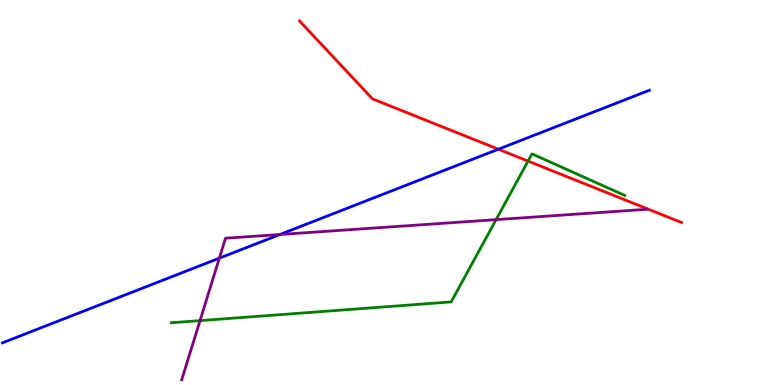[{'lines': ['blue', 'red'], 'intersections': [{'x': 6.43, 'y': 6.12}]}, {'lines': ['green', 'red'], 'intersections': [{'x': 6.81, 'y': 5.82}]}, {'lines': ['purple', 'red'], 'intersections': []}, {'lines': ['blue', 'green'], 'intersections': []}, {'lines': ['blue', 'purple'], 'intersections': [{'x': 2.83, 'y': 3.29}, {'x': 3.61, 'y': 3.91}]}, {'lines': ['green', 'purple'], 'intersections': [{'x': 2.58, 'y': 1.67}, {'x': 6.4, 'y': 4.29}]}]